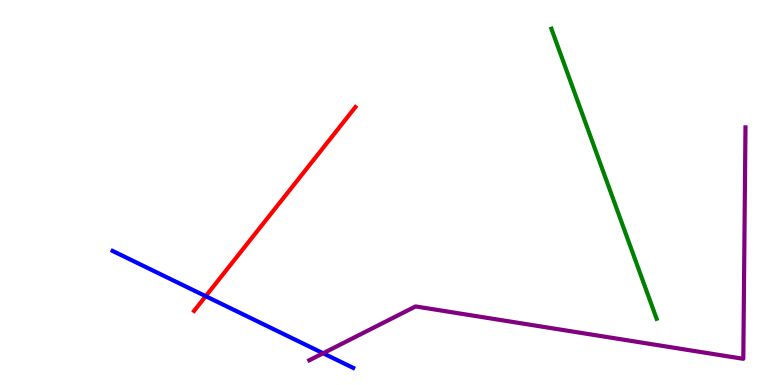[{'lines': ['blue', 'red'], 'intersections': [{'x': 2.65, 'y': 2.31}]}, {'lines': ['green', 'red'], 'intersections': []}, {'lines': ['purple', 'red'], 'intersections': []}, {'lines': ['blue', 'green'], 'intersections': []}, {'lines': ['blue', 'purple'], 'intersections': [{'x': 4.17, 'y': 0.824}]}, {'lines': ['green', 'purple'], 'intersections': []}]